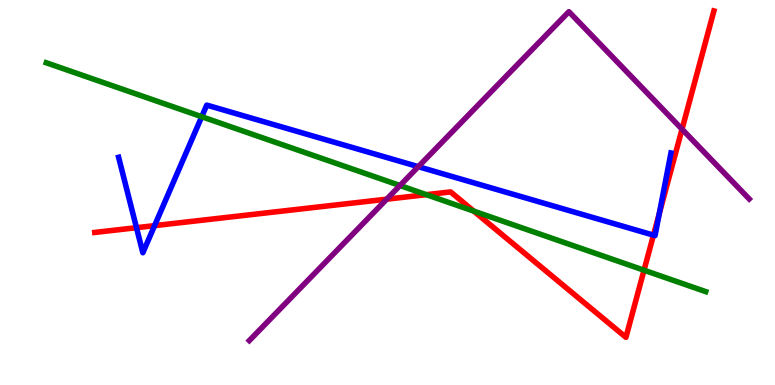[{'lines': ['blue', 'red'], 'intersections': [{'x': 1.76, 'y': 4.09}, {'x': 1.99, 'y': 4.14}, {'x': 8.43, 'y': 3.89}, {'x': 8.51, 'y': 4.45}]}, {'lines': ['green', 'red'], 'intersections': [{'x': 5.5, 'y': 4.94}, {'x': 6.11, 'y': 4.52}, {'x': 8.31, 'y': 2.98}]}, {'lines': ['purple', 'red'], 'intersections': [{'x': 4.99, 'y': 4.83}, {'x': 8.8, 'y': 6.64}]}, {'lines': ['blue', 'green'], 'intersections': [{'x': 2.6, 'y': 6.97}]}, {'lines': ['blue', 'purple'], 'intersections': [{'x': 5.4, 'y': 5.67}]}, {'lines': ['green', 'purple'], 'intersections': [{'x': 5.16, 'y': 5.18}]}]